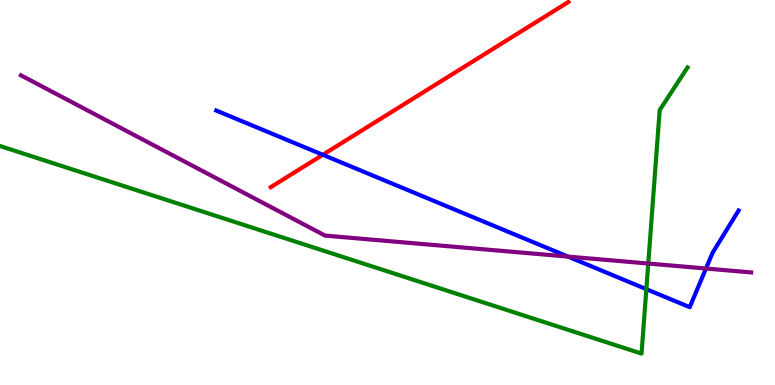[{'lines': ['blue', 'red'], 'intersections': [{'x': 4.17, 'y': 5.98}]}, {'lines': ['green', 'red'], 'intersections': []}, {'lines': ['purple', 'red'], 'intersections': []}, {'lines': ['blue', 'green'], 'intersections': [{'x': 8.34, 'y': 2.49}]}, {'lines': ['blue', 'purple'], 'intersections': [{'x': 7.33, 'y': 3.34}, {'x': 9.11, 'y': 3.03}]}, {'lines': ['green', 'purple'], 'intersections': [{'x': 8.36, 'y': 3.15}]}]